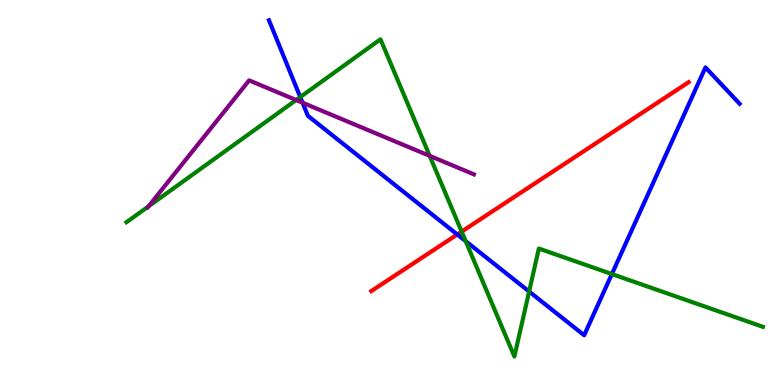[{'lines': ['blue', 'red'], 'intersections': [{'x': 5.9, 'y': 3.91}]}, {'lines': ['green', 'red'], 'intersections': [{'x': 5.96, 'y': 3.98}]}, {'lines': ['purple', 'red'], 'intersections': []}, {'lines': ['blue', 'green'], 'intersections': [{'x': 3.87, 'y': 7.48}, {'x': 6.01, 'y': 3.74}, {'x': 6.83, 'y': 2.43}, {'x': 7.9, 'y': 2.88}]}, {'lines': ['blue', 'purple'], 'intersections': [{'x': 3.9, 'y': 7.33}]}, {'lines': ['green', 'purple'], 'intersections': [{'x': 1.92, 'y': 4.64}, {'x': 3.82, 'y': 7.4}, {'x': 5.54, 'y': 5.95}]}]